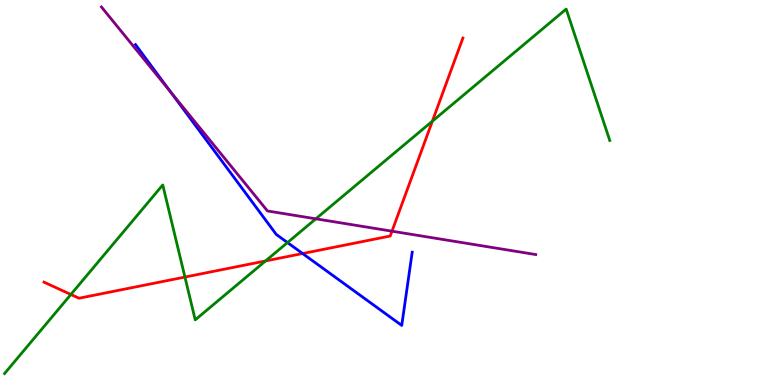[{'lines': ['blue', 'red'], 'intersections': [{'x': 3.9, 'y': 3.41}]}, {'lines': ['green', 'red'], 'intersections': [{'x': 0.915, 'y': 2.35}, {'x': 2.39, 'y': 2.8}, {'x': 3.43, 'y': 3.22}, {'x': 5.58, 'y': 6.85}]}, {'lines': ['purple', 'red'], 'intersections': [{'x': 5.06, 'y': 4.0}]}, {'lines': ['blue', 'green'], 'intersections': [{'x': 3.71, 'y': 3.7}]}, {'lines': ['blue', 'purple'], 'intersections': [{'x': 2.2, 'y': 7.61}]}, {'lines': ['green', 'purple'], 'intersections': [{'x': 4.08, 'y': 4.32}]}]